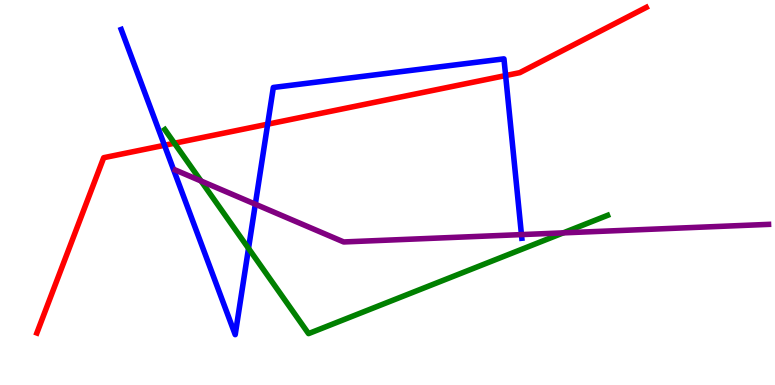[{'lines': ['blue', 'red'], 'intersections': [{'x': 2.12, 'y': 6.23}, {'x': 3.45, 'y': 6.77}, {'x': 6.52, 'y': 8.04}]}, {'lines': ['green', 'red'], 'intersections': [{'x': 2.25, 'y': 6.28}]}, {'lines': ['purple', 'red'], 'intersections': []}, {'lines': ['blue', 'green'], 'intersections': [{'x': 3.21, 'y': 3.55}]}, {'lines': ['blue', 'purple'], 'intersections': [{'x': 3.29, 'y': 4.7}, {'x': 6.73, 'y': 3.91}]}, {'lines': ['green', 'purple'], 'intersections': [{'x': 2.59, 'y': 5.3}, {'x': 7.27, 'y': 3.95}]}]